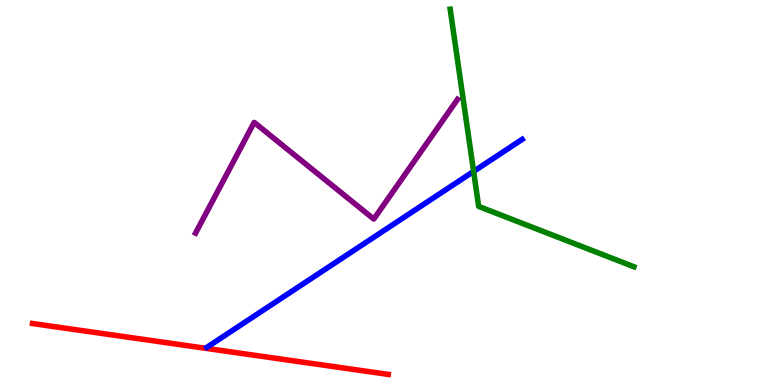[{'lines': ['blue', 'red'], 'intersections': []}, {'lines': ['green', 'red'], 'intersections': []}, {'lines': ['purple', 'red'], 'intersections': []}, {'lines': ['blue', 'green'], 'intersections': [{'x': 6.11, 'y': 5.55}]}, {'lines': ['blue', 'purple'], 'intersections': []}, {'lines': ['green', 'purple'], 'intersections': []}]